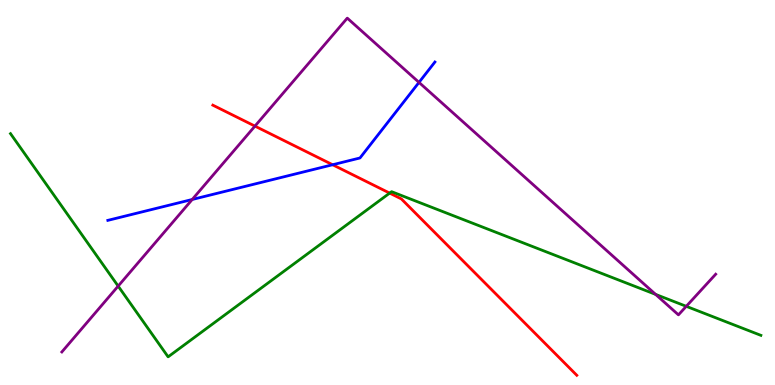[{'lines': ['blue', 'red'], 'intersections': [{'x': 4.29, 'y': 5.72}]}, {'lines': ['green', 'red'], 'intersections': [{'x': 5.03, 'y': 4.98}]}, {'lines': ['purple', 'red'], 'intersections': [{'x': 3.29, 'y': 6.72}]}, {'lines': ['blue', 'green'], 'intersections': []}, {'lines': ['blue', 'purple'], 'intersections': [{'x': 2.48, 'y': 4.82}, {'x': 5.41, 'y': 7.86}]}, {'lines': ['green', 'purple'], 'intersections': [{'x': 1.52, 'y': 2.57}, {'x': 8.46, 'y': 2.35}, {'x': 8.86, 'y': 2.04}]}]